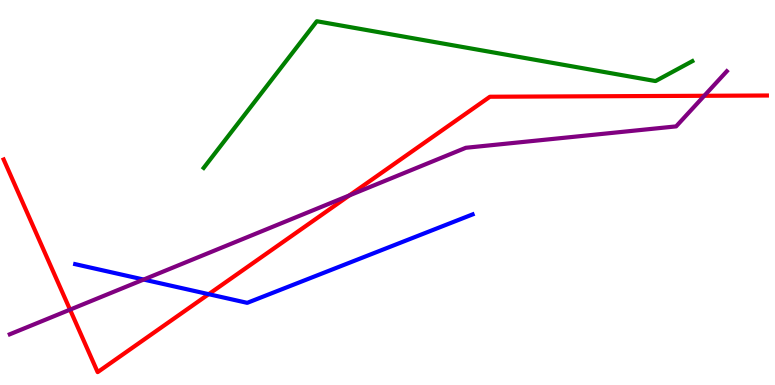[{'lines': ['blue', 'red'], 'intersections': [{'x': 2.69, 'y': 2.36}]}, {'lines': ['green', 'red'], 'intersections': []}, {'lines': ['purple', 'red'], 'intersections': [{'x': 0.904, 'y': 1.96}, {'x': 4.51, 'y': 4.92}, {'x': 9.09, 'y': 7.51}]}, {'lines': ['blue', 'green'], 'intersections': []}, {'lines': ['blue', 'purple'], 'intersections': [{'x': 1.85, 'y': 2.74}]}, {'lines': ['green', 'purple'], 'intersections': []}]